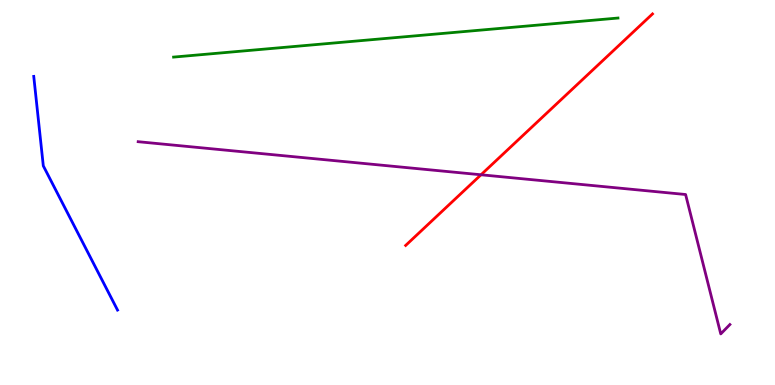[{'lines': ['blue', 'red'], 'intersections': []}, {'lines': ['green', 'red'], 'intersections': []}, {'lines': ['purple', 'red'], 'intersections': [{'x': 6.21, 'y': 5.46}]}, {'lines': ['blue', 'green'], 'intersections': []}, {'lines': ['blue', 'purple'], 'intersections': []}, {'lines': ['green', 'purple'], 'intersections': []}]